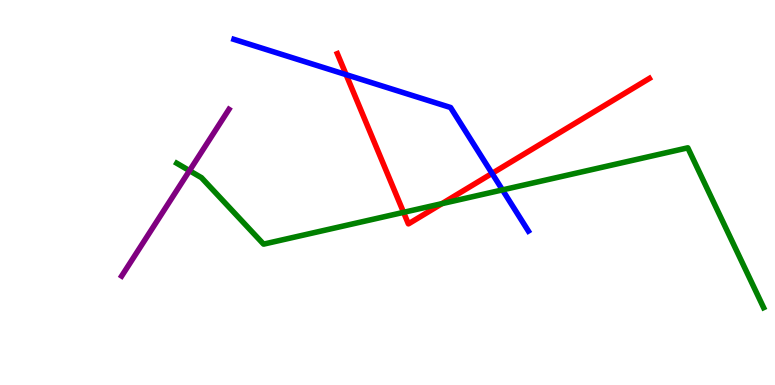[{'lines': ['blue', 'red'], 'intersections': [{'x': 4.47, 'y': 8.06}, {'x': 6.35, 'y': 5.5}]}, {'lines': ['green', 'red'], 'intersections': [{'x': 5.21, 'y': 4.48}, {'x': 5.7, 'y': 4.71}]}, {'lines': ['purple', 'red'], 'intersections': []}, {'lines': ['blue', 'green'], 'intersections': [{'x': 6.48, 'y': 5.07}]}, {'lines': ['blue', 'purple'], 'intersections': []}, {'lines': ['green', 'purple'], 'intersections': [{'x': 2.44, 'y': 5.57}]}]